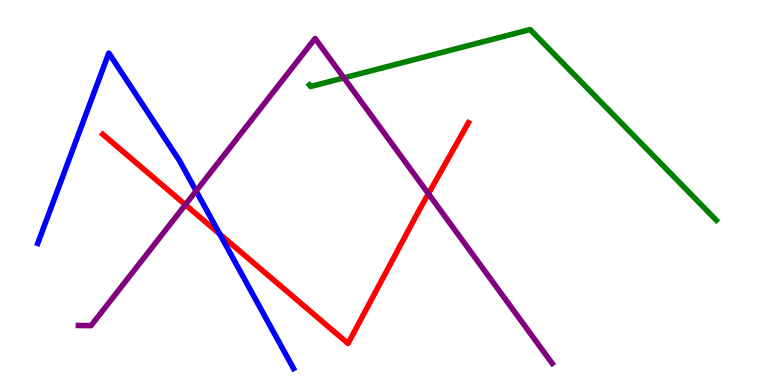[{'lines': ['blue', 'red'], 'intersections': [{'x': 2.84, 'y': 3.92}]}, {'lines': ['green', 'red'], 'intersections': []}, {'lines': ['purple', 'red'], 'intersections': [{'x': 2.39, 'y': 4.68}, {'x': 5.53, 'y': 4.97}]}, {'lines': ['blue', 'green'], 'intersections': []}, {'lines': ['blue', 'purple'], 'intersections': [{'x': 2.53, 'y': 5.04}]}, {'lines': ['green', 'purple'], 'intersections': [{'x': 4.44, 'y': 7.98}]}]